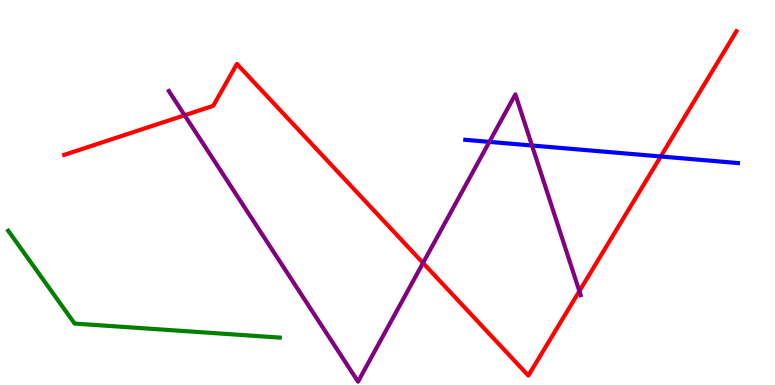[{'lines': ['blue', 'red'], 'intersections': [{'x': 8.53, 'y': 5.94}]}, {'lines': ['green', 'red'], 'intersections': []}, {'lines': ['purple', 'red'], 'intersections': [{'x': 2.38, 'y': 7.01}, {'x': 5.46, 'y': 3.17}, {'x': 7.48, 'y': 2.44}]}, {'lines': ['blue', 'green'], 'intersections': []}, {'lines': ['blue', 'purple'], 'intersections': [{'x': 6.31, 'y': 6.31}, {'x': 6.86, 'y': 6.22}]}, {'lines': ['green', 'purple'], 'intersections': []}]